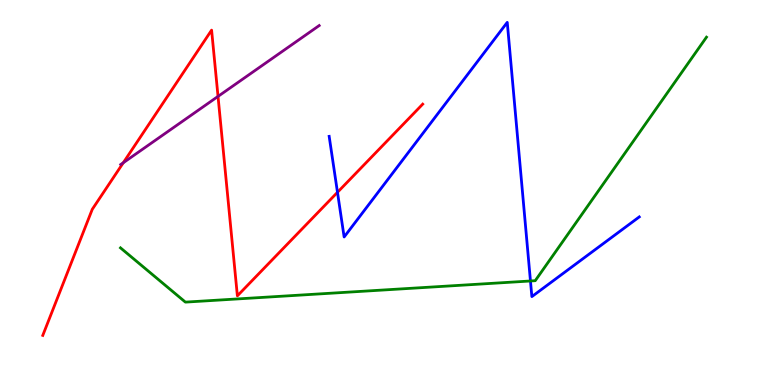[{'lines': ['blue', 'red'], 'intersections': [{'x': 4.35, 'y': 5.01}]}, {'lines': ['green', 'red'], 'intersections': []}, {'lines': ['purple', 'red'], 'intersections': [{'x': 1.59, 'y': 5.77}, {'x': 2.81, 'y': 7.5}]}, {'lines': ['blue', 'green'], 'intersections': [{'x': 6.84, 'y': 2.7}]}, {'lines': ['blue', 'purple'], 'intersections': []}, {'lines': ['green', 'purple'], 'intersections': []}]